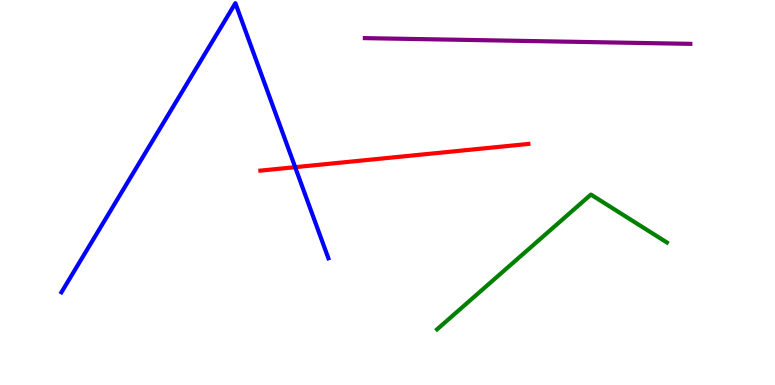[{'lines': ['blue', 'red'], 'intersections': [{'x': 3.81, 'y': 5.66}]}, {'lines': ['green', 'red'], 'intersections': []}, {'lines': ['purple', 'red'], 'intersections': []}, {'lines': ['blue', 'green'], 'intersections': []}, {'lines': ['blue', 'purple'], 'intersections': []}, {'lines': ['green', 'purple'], 'intersections': []}]